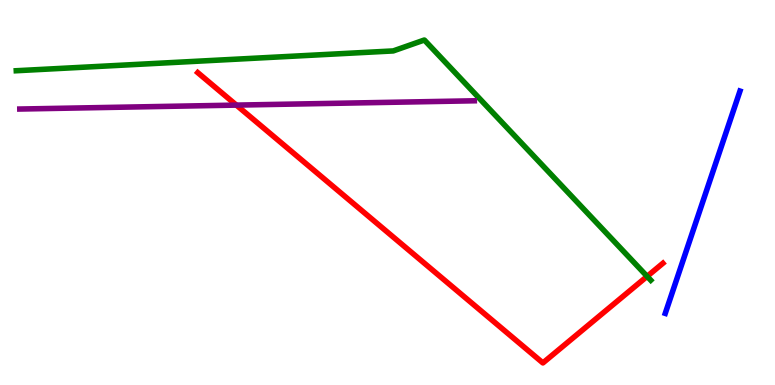[{'lines': ['blue', 'red'], 'intersections': []}, {'lines': ['green', 'red'], 'intersections': [{'x': 8.35, 'y': 2.82}]}, {'lines': ['purple', 'red'], 'intersections': [{'x': 3.05, 'y': 7.27}]}, {'lines': ['blue', 'green'], 'intersections': []}, {'lines': ['blue', 'purple'], 'intersections': []}, {'lines': ['green', 'purple'], 'intersections': []}]